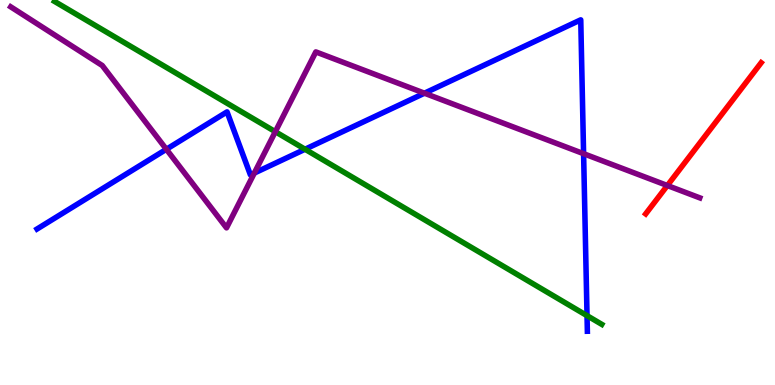[{'lines': ['blue', 'red'], 'intersections': []}, {'lines': ['green', 'red'], 'intersections': []}, {'lines': ['purple', 'red'], 'intersections': [{'x': 8.61, 'y': 5.18}]}, {'lines': ['blue', 'green'], 'intersections': [{'x': 3.94, 'y': 6.12}, {'x': 7.57, 'y': 1.8}]}, {'lines': ['blue', 'purple'], 'intersections': [{'x': 2.15, 'y': 6.12}, {'x': 3.28, 'y': 5.5}, {'x': 5.48, 'y': 7.58}, {'x': 7.53, 'y': 6.01}]}, {'lines': ['green', 'purple'], 'intersections': [{'x': 3.55, 'y': 6.58}]}]